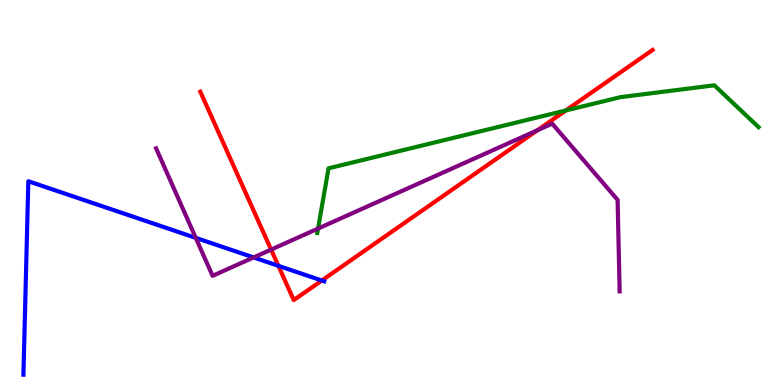[{'lines': ['blue', 'red'], 'intersections': [{'x': 3.59, 'y': 3.1}, {'x': 4.15, 'y': 2.71}]}, {'lines': ['green', 'red'], 'intersections': [{'x': 7.3, 'y': 7.13}]}, {'lines': ['purple', 'red'], 'intersections': [{'x': 3.5, 'y': 3.52}, {'x': 6.93, 'y': 6.62}]}, {'lines': ['blue', 'green'], 'intersections': []}, {'lines': ['blue', 'purple'], 'intersections': [{'x': 2.53, 'y': 3.82}, {'x': 3.27, 'y': 3.31}]}, {'lines': ['green', 'purple'], 'intersections': [{'x': 4.1, 'y': 4.06}]}]